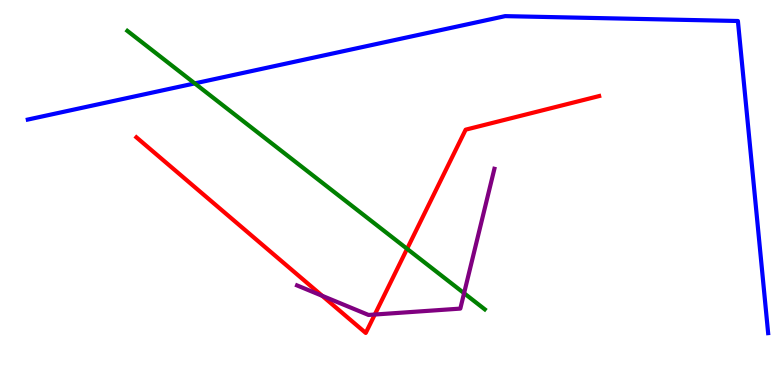[{'lines': ['blue', 'red'], 'intersections': []}, {'lines': ['green', 'red'], 'intersections': [{'x': 5.25, 'y': 3.54}]}, {'lines': ['purple', 'red'], 'intersections': [{'x': 4.16, 'y': 2.32}, {'x': 4.84, 'y': 1.83}]}, {'lines': ['blue', 'green'], 'intersections': [{'x': 2.51, 'y': 7.83}]}, {'lines': ['blue', 'purple'], 'intersections': []}, {'lines': ['green', 'purple'], 'intersections': [{'x': 5.99, 'y': 2.38}]}]